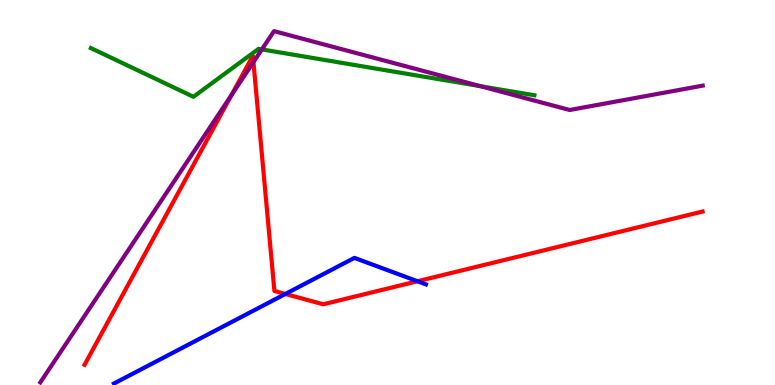[{'lines': ['blue', 'red'], 'intersections': [{'x': 3.68, 'y': 2.36}, {'x': 5.39, 'y': 2.69}]}, {'lines': ['green', 'red'], 'intersections': []}, {'lines': ['purple', 'red'], 'intersections': [{'x': 2.99, 'y': 7.53}, {'x': 3.27, 'y': 8.39}]}, {'lines': ['blue', 'green'], 'intersections': []}, {'lines': ['blue', 'purple'], 'intersections': []}, {'lines': ['green', 'purple'], 'intersections': [{'x': 3.38, 'y': 8.72}, {'x': 6.2, 'y': 7.76}]}]